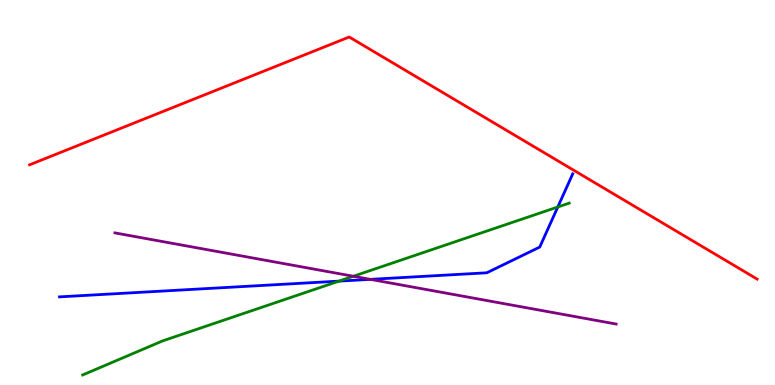[{'lines': ['blue', 'red'], 'intersections': []}, {'lines': ['green', 'red'], 'intersections': []}, {'lines': ['purple', 'red'], 'intersections': []}, {'lines': ['blue', 'green'], 'intersections': [{'x': 4.37, 'y': 2.7}, {'x': 7.2, 'y': 4.62}]}, {'lines': ['blue', 'purple'], 'intersections': [{'x': 4.78, 'y': 2.74}]}, {'lines': ['green', 'purple'], 'intersections': [{'x': 4.56, 'y': 2.82}]}]